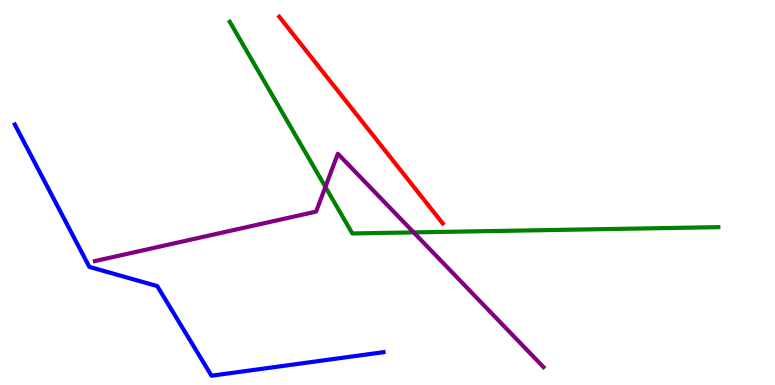[{'lines': ['blue', 'red'], 'intersections': []}, {'lines': ['green', 'red'], 'intersections': []}, {'lines': ['purple', 'red'], 'intersections': []}, {'lines': ['blue', 'green'], 'intersections': []}, {'lines': ['blue', 'purple'], 'intersections': []}, {'lines': ['green', 'purple'], 'intersections': [{'x': 4.2, 'y': 5.14}, {'x': 5.34, 'y': 3.96}]}]